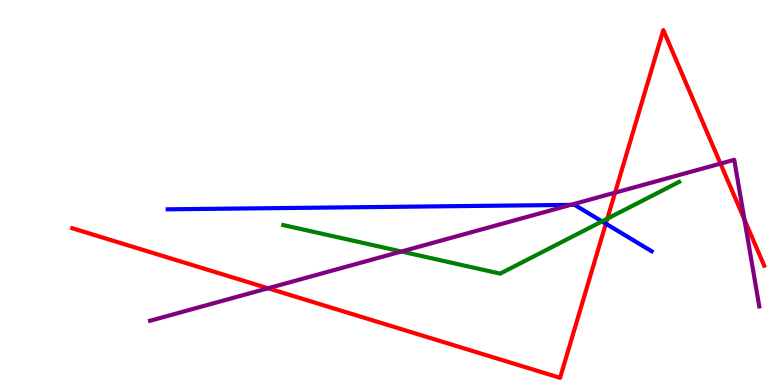[{'lines': ['blue', 'red'], 'intersections': [{'x': 7.82, 'y': 4.19}]}, {'lines': ['green', 'red'], 'intersections': [{'x': 7.84, 'y': 4.32}]}, {'lines': ['purple', 'red'], 'intersections': [{'x': 3.46, 'y': 2.51}, {'x': 7.94, 'y': 5.0}, {'x': 9.3, 'y': 5.75}, {'x': 9.61, 'y': 4.3}]}, {'lines': ['blue', 'green'], 'intersections': [{'x': 7.77, 'y': 4.25}]}, {'lines': ['blue', 'purple'], 'intersections': [{'x': 7.36, 'y': 4.68}]}, {'lines': ['green', 'purple'], 'intersections': [{'x': 5.18, 'y': 3.47}]}]